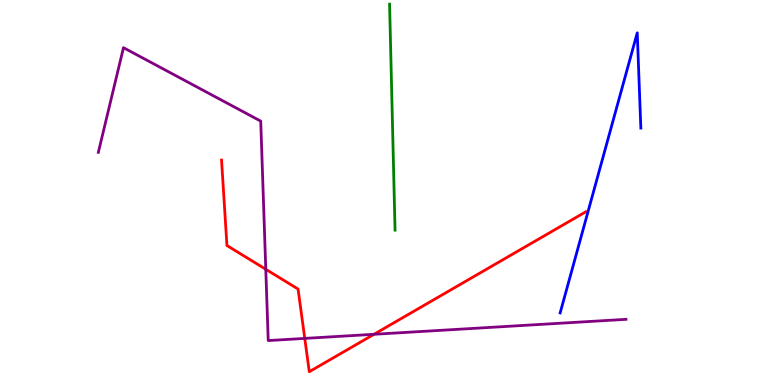[{'lines': ['blue', 'red'], 'intersections': []}, {'lines': ['green', 'red'], 'intersections': []}, {'lines': ['purple', 'red'], 'intersections': [{'x': 3.43, 'y': 3.01}, {'x': 3.93, 'y': 1.21}, {'x': 4.83, 'y': 1.32}]}, {'lines': ['blue', 'green'], 'intersections': []}, {'lines': ['blue', 'purple'], 'intersections': []}, {'lines': ['green', 'purple'], 'intersections': []}]